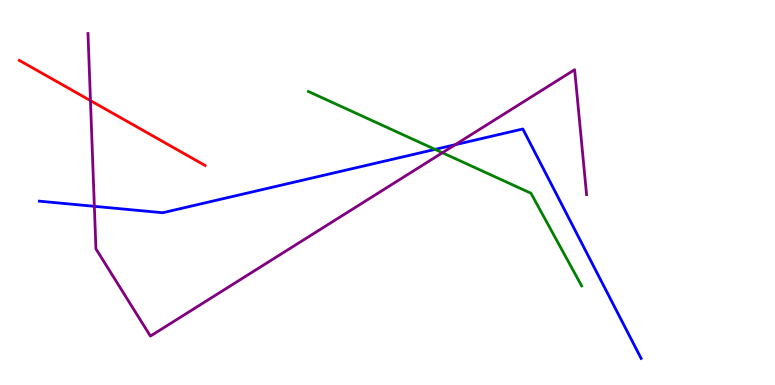[{'lines': ['blue', 'red'], 'intersections': []}, {'lines': ['green', 'red'], 'intersections': []}, {'lines': ['purple', 'red'], 'intersections': [{'x': 1.17, 'y': 7.39}]}, {'lines': ['blue', 'green'], 'intersections': [{'x': 5.61, 'y': 6.12}]}, {'lines': ['blue', 'purple'], 'intersections': [{'x': 1.22, 'y': 4.64}, {'x': 5.87, 'y': 6.24}]}, {'lines': ['green', 'purple'], 'intersections': [{'x': 5.71, 'y': 6.03}]}]